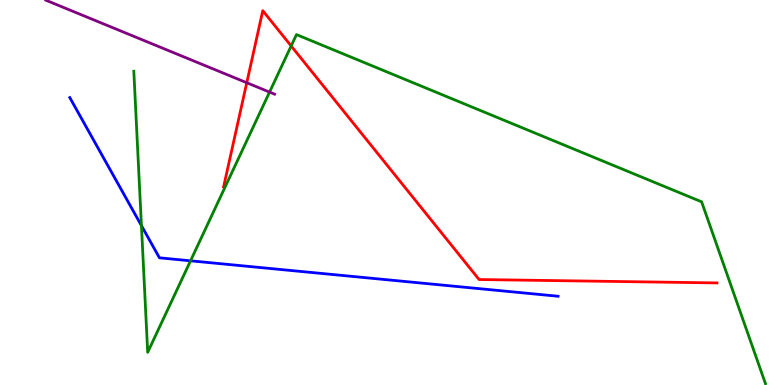[{'lines': ['blue', 'red'], 'intersections': []}, {'lines': ['green', 'red'], 'intersections': [{'x': 3.76, 'y': 8.81}]}, {'lines': ['purple', 'red'], 'intersections': [{'x': 3.18, 'y': 7.85}]}, {'lines': ['blue', 'green'], 'intersections': [{'x': 1.83, 'y': 4.14}, {'x': 2.46, 'y': 3.23}]}, {'lines': ['blue', 'purple'], 'intersections': []}, {'lines': ['green', 'purple'], 'intersections': [{'x': 3.48, 'y': 7.61}]}]